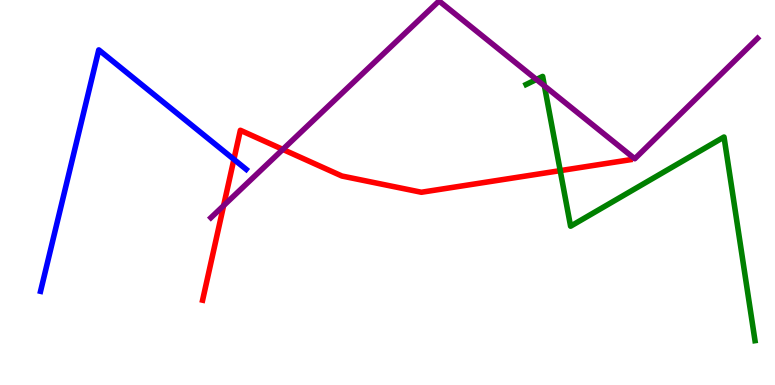[{'lines': ['blue', 'red'], 'intersections': [{'x': 3.02, 'y': 5.86}]}, {'lines': ['green', 'red'], 'intersections': [{'x': 7.23, 'y': 5.57}]}, {'lines': ['purple', 'red'], 'intersections': [{'x': 2.89, 'y': 4.66}, {'x': 3.65, 'y': 6.12}]}, {'lines': ['blue', 'green'], 'intersections': []}, {'lines': ['blue', 'purple'], 'intersections': []}, {'lines': ['green', 'purple'], 'intersections': [{'x': 6.92, 'y': 7.94}, {'x': 7.02, 'y': 7.77}]}]